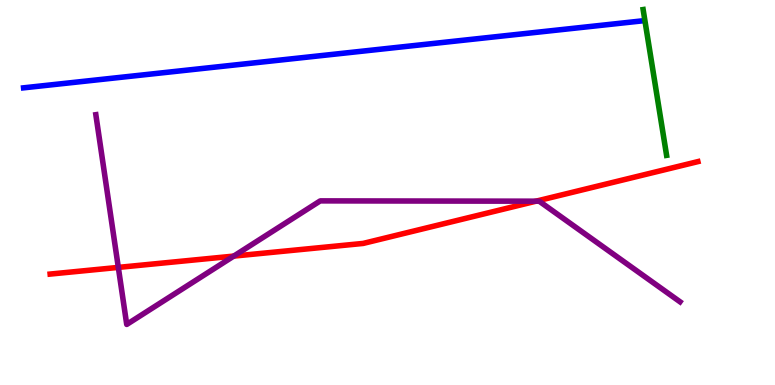[{'lines': ['blue', 'red'], 'intersections': []}, {'lines': ['green', 'red'], 'intersections': []}, {'lines': ['purple', 'red'], 'intersections': [{'x': 1.53, 'y': 3.05}, {'x': 3.02, 'y': 3.35}, {'x': 6.92, 'y': 4.77}]}, {'lines': ['blue', 'green'], 'intersections': []}, {'lines': ['blue', 'purple'], 'intersections': []}, {'lines': ['green', 'purple'], 'intersections': []}]